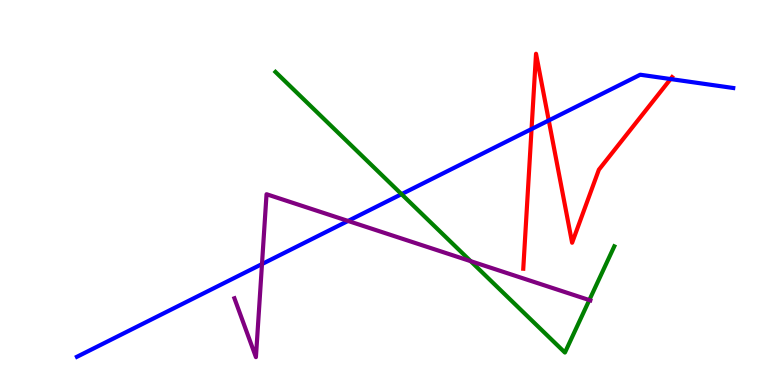[{'lines': ['blue', 'red'], 'intersections': [{'x': 6.86, 'y': 6.65}, {'x': 7.08, 'y': 6.87}, {'x': 8.65, 'y': 7.95}]}, {'lines': ['green', 'red'], 'intersections': []}, {'lines': ['purple', 'red'], 'intersections': []}, {'lines': ['blue', 'green'], 'intersections': [{'x': 5.18, 'y': 4.96}]}, {'lines': ['blue', 'purple'], 'intersections': [{'x': 3.38, 'y': 3.14}, {'x': 4.49, 'y': 4.26}]}, {'lines': ['green', 'purple'], 'intersections': [{'x': 6.07, 'y': 3.22}, {'x': 7.6, 'y': 2.21}]}]